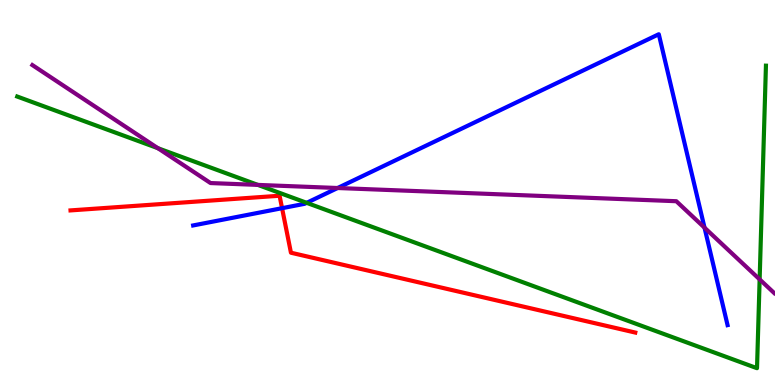[{'lines': ['blue', 'red'], 'intersections': [{'x': 3.64, 'y': 4.59}]}, {'lines': ['green', 'red'], 'intersections': []}, {'lines': ['purple', 'red'], 'intersections': []}, {'lines': ['blue', 'green'], 'intersections': [{'x': 3.96, 'y': 4.73}]}, {'lines': ['blue', 'purple'], 'intersections': [{'x': 4.36, 'y': 5.12}, {'x': 9.09, 'y': 4.09}]}, {'lines': ['green', 'purple'], 'intersections': [{'x': 2.04, 'y': 6.15}, {'x': 3.33, 'y': 5.2}, {'x': 9.8, 'y': 2.74}]}]